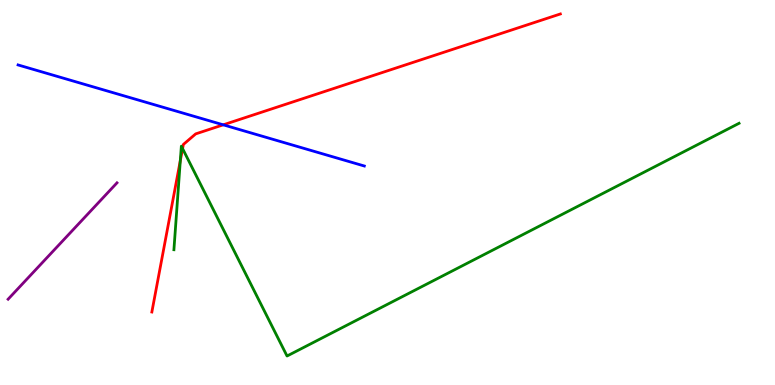[{'lines': ['blue', 'red'], 'intersections': [{'x': 2.88, 'y': 6.76}]}, {'lines': ['green', 'red'], 'intersections': [{'x': 2.33, 'y': 5.83}, {'x': 2.36, 'y': 6.14}]}, {'lines': ['purple', 'red'], 'intersections': []}, {'lines': ['blue', 'green'], 'intersections': []}, {'lines': ['blue', 'purple'], 'intersections': []}, {'lines': ['green', 'purple'], 'intersections': []}]